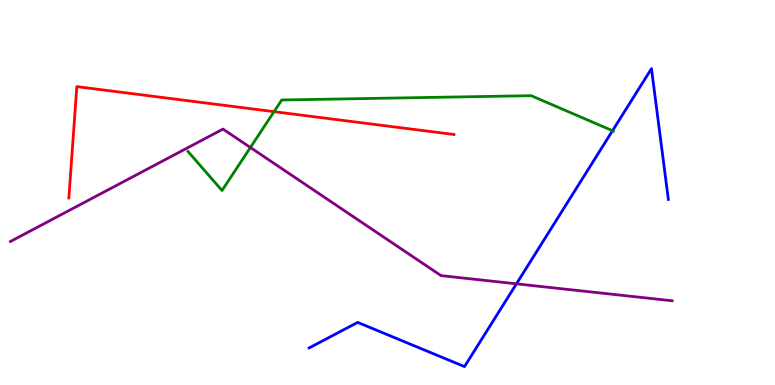[{'lines': ['blue', 'red'], 'intersections': []}, {'lines': ['green', 'red'], 'intersections': [{'x': 3.54, 'y': 7.1}]}, {'lines': ['purple', 'red'], 'intersections': []}, {'lines': ['blue', 'green'], 'intersections': [{'x': 7.9, 'y': 6.6}]}, {'lines': ['blue', 'purple'], 'intersections': [{'x': 6.66, 'y': 2.63}]}, {'lines': ['green', 'purple'], 'intersections': [{'x': 3.23, 'y': 6.17}]}]